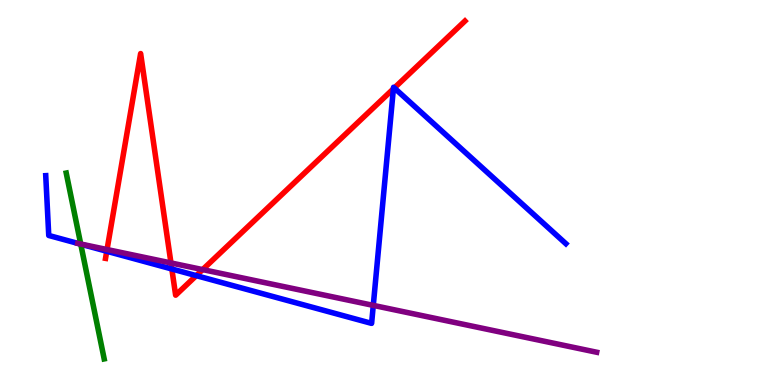[{'lines': ['blue', 'red'], 'intersections': [{'x': 1.38, 'y': 3.47}, {'x': 2.22, 'y': 3.01}, {'x': 2.53, 'y': 2.84}, {'x': 5.08, 'y': 7.69}, {'x': 5.09, 'y': 7.72}]}, {'lines': ['green', 'red'], 'intersections': []}, {'lines': ['purple', 'red'], 'intersections': [{'x': 1.38, 'y': 3.52}, {'x': 2.21, 'y': 3.17}, {'x': 2.61, 'y': 3.0}]}, {'lines': ['blue', 'green'], 'intersections': [{'x': 1.04, 'y': 3.66}]}, {'lines': ['blue', 'purple'], 'intersections': [{'x': 1.01, 'y': 3.67}, {'x': 4.82, 'y': 2.07}]}, {'lines': ['green', 'purple'], 'intersections': [{'x': 1.04, 'y': 3.66}]}]